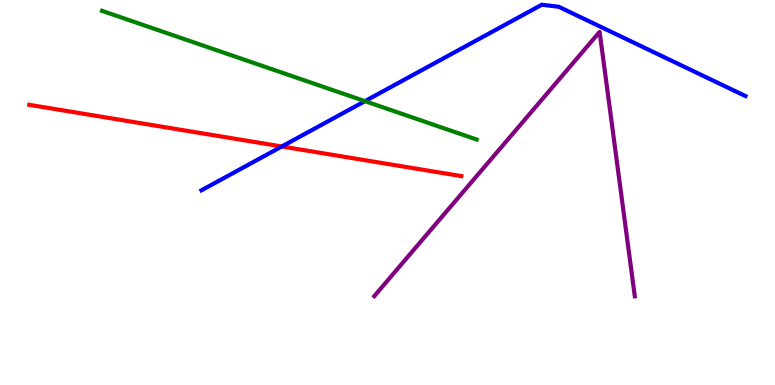[{'lines': ['blue', 'red'], 'intersections': [{'x': 3.64, 'y': 6.2}]}, {'lines': ['green', 'red'], 'intersections': []}, {'lines': ['purple', 'red'], 'intersections': []}, {'lines': ['blue', 'green'], 'intersections': [{'x': 4.71, 'y': 7.37}]}, {'lines': ['blue', 'purple'], 'intersections': []}, {'lines': ['green', 'purple'], 'intersections': []}]